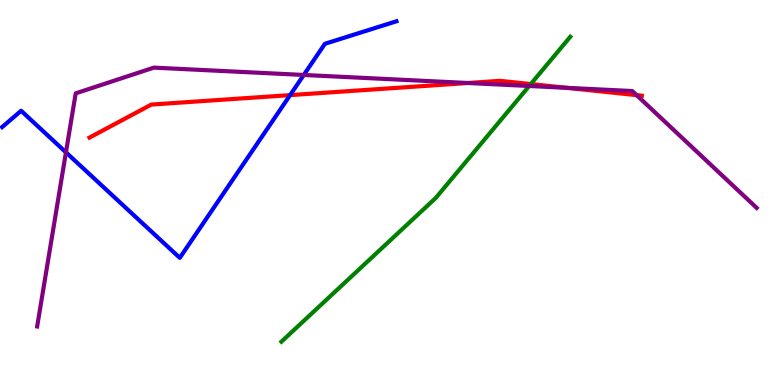[{'lines': ['blue', 'red'], 'intersections': [{'x': 3.74, 'y': 7.53}]}, {'lines': ['green', 'red'], 'intersections': [{'x': 6.85, 'y': 7.82}]}, {'lines': ['purple', 'red'], 'intersections': [{'x': 6.04, 'y': 7.84}, {'x': 7.31, 'y': 7.72}, {'x': 8.22, 'y': 7.53}]}, {'lines': ['blue', 'green'], 'intersections': []}, {'lines': ['blue', 'purple'], 'intersections': [{'x': 0.851, 'y': 6.04}, {'x': 3.92, 'y': 8.05}]}, {'lines': ['green', 'purple'], 'intersections': [{'x': 6.83, 'y': 7.77}]}]